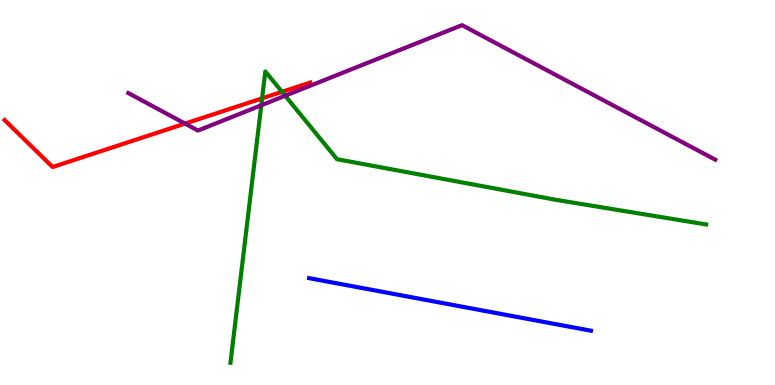[{'lines': ['blue', 'red'], 'intersections': []}, {'lines': ['green', 'red'], 'intersections': [{'x': 3.38, 'y': 7.45}, {'x': 3.64, 'y': 7.61}]}, {'lines': ['purple', 'red'], 'intersections': [{'x': 2.39, 'y': 6.79}]}, {'lines': ['blue', 'green'], 'intersections': []}, {'lines': ['blue', 'purple'], 'intersections': []}, {'lines': ['green', 'purple'], 'intersections': [{'x': 3.37, 'y': 7.27}, {'x': 3.68, 'y': 7.51}]}]